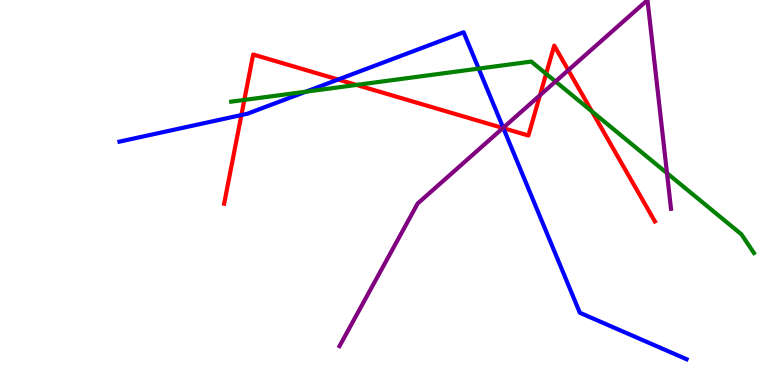[{'lines': ['blue', 'red'], 'intersections': [{'x': 3.11, 'y': 7.01}, {'x': 4.36, 'y': 7.93}, {'x': 6.49, 'y': 6.67}]}, {'lines': ['green', 'red'], 'intersections': [{'x': 3.15, 'y': 7.4}, {'x': 4.6, 'y': 7.79}, {'x': 7.05, 'y': 8.08}, {'x': 7.64, 'y': 7.11}]}, {'lines': ['purple', 'red'], 'intersections': [{'x': 6.49, 'y': 6.67}, {'x': 6.97, 'y': 7.53}, {'x': 7.33, 'y': 8.18}]}, {'lines': ['blue', 'green'], 'intersections': [{'x': 3.95, 'y': 7.62}, {'x': 6.18, 'y': 8.22}]}, {'lines': ['blue', 'purple'], 'intersections': [{'x': 6.49, 'y': 6.68}]}, {'lines': ['green', 'purple'], 'intersections': [{'x': 7.17, 'y': 7.88}, {'x': 8.61, 'y': 5.5}]}]